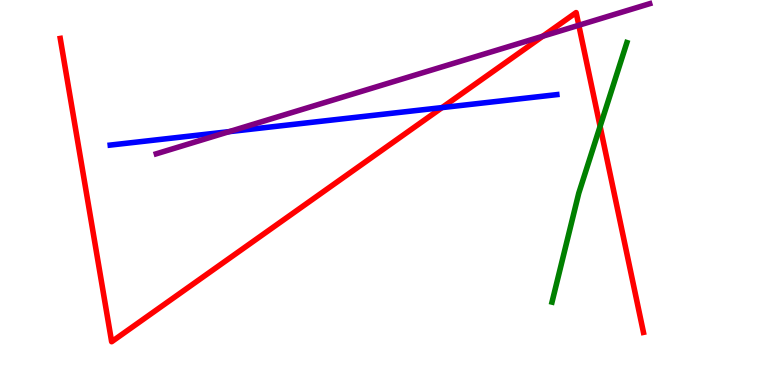[{'lines': ['blue', 'red'], 'intersections': [{'x': 5.7, 'y': 7.21}]}, {'lines': ['green', 'red'], 'intersections': [{'x': 7.74, 'y': 6.72}]}, {'lines': ['purple', 'red'], 'intersections': [{'x': 7.0, 'y': 9.06}, {'x': 7.47, 'y': 9.34}]}, {'lines': ['blue', 'green'], 'intersections': []}, {'lines': ['blue', 'purple'], 'intersections': [{'x': 2.96, 'y': 6.58}]}, {'lines': ['green', 'purple'], 'intersections': []}]